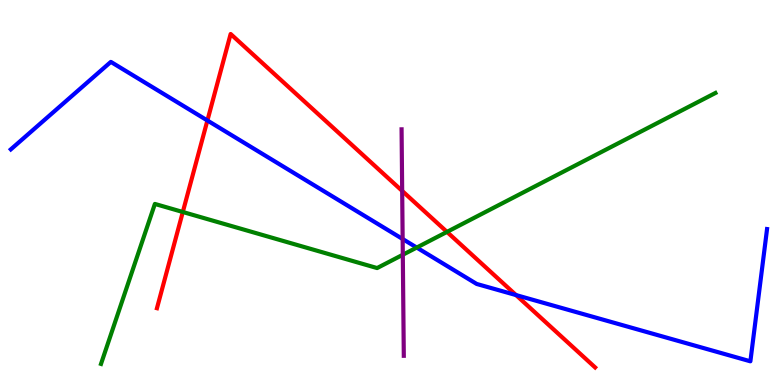[{'lines': ['blue', 'red'], 'intersections': [{'x': 2.68, 'y': 6.87}, {'x': 6.66, 'y': 2.34}]}, {'lines': ['green', 'red'], 'intersections': [{'x': 2.36, 'y': 4.49}, {'x': 5.77, 'y': 3.98}]}, {'lines': ['purple', 'red'], 'intersections': [{'x': 5.19, 'y': 5.04}]}, {'lines': ['blue', 'green'], 'intersections': [{'x': 5.38, 'y': 3.57}]}, {'lines': ['blue', 'purple'], 'intersections': [{'x': 5.2, 'y': 3.79}]}, {'lines': ['green', 'purple'], 'intersections': [{'x': 5.2, 'y': 3.38}]}]